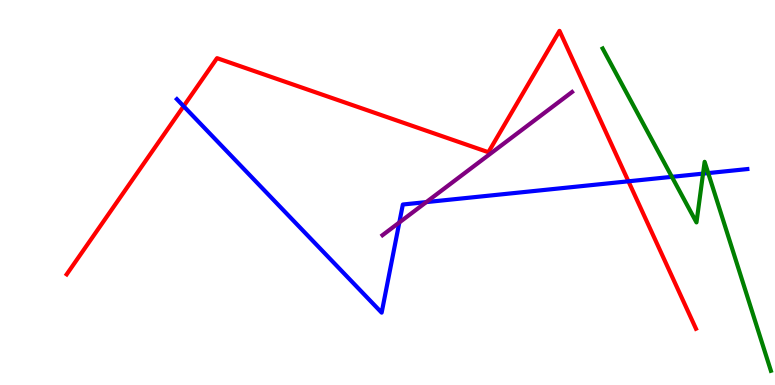[{'lines': ['blue', 'red'], 'intersections': [{'x': 2.37, 'y': 7.24}, {'x': 8.11, 'y': 5.29}]}, {'lines': ['green', 'red'], 'intersections': []}, {'lines': ['purple', 'red'], 'intersections': []}, {'lines': ['blue', 'green'], 'intersections': [{'x': 8.67, 'y': 5.41}, {'x': 9.07, 'y': 5.49}, {'x': 9.14, 'y': 5.5}]}, {'lines': ['blue', 'purple'], 'intersections': [{'x': 5.15, 'y': 4.22}, {'x': 5.5, 'y': 4.75}]}, {'lines': ['green', 'purple'], 'intersections': []}]